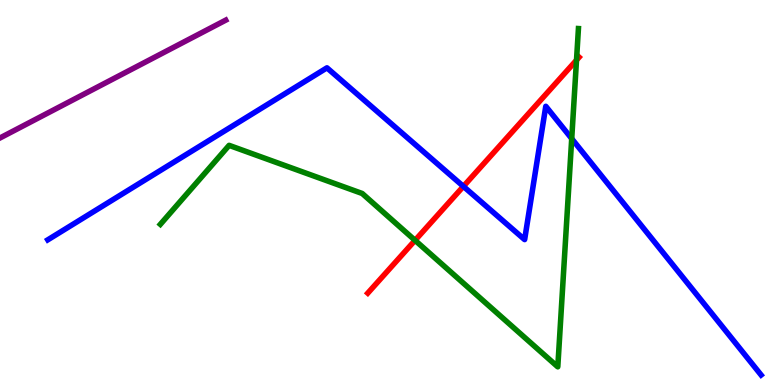[{'lines': ['blue', 'red'], 'intersections': [{'x': 5.98, 'y': 5.16}]}, {'lines': ['green', 'red'], 'intersections': [{'x': 5.36, 'y': 3.76}, {'x': 7.44, 'y': 8.44}]}, {'lines': ['purple', 'red'], 'intersections': []}, {'lines': ['blue', 'green'], 'intersections': [{'x': 7.38, 'y': 6.4}]}, {'lines': ['blue', 'purple'], 'intersections': []}, {'lines': ['green', 'purple'], 'intersections': []}]